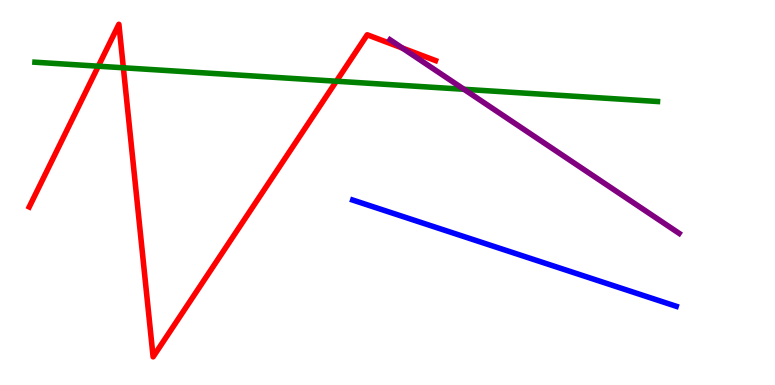[{'lines': ['blue', 'red'], 'intersections': []}, {'lines': ['green', 'red'], 'intersections': [{'x': 1.27, 'y': 8.28}, {'x': 1.59, 'y': 8.24}, {'x': 4.34, 'y': 7.89}]}, {'lines': ['purple', 'red'], 'intersections': [{'x': 5.19, 'y': 8.75}]}, {'lines': ['blue', 'green'], 'intersections': []}, {'lines': ['blue', 'purple'], 'intersections': []}, {'lines': ['green', 'purple'], 'intersections': [{'x': 5.99, 'y': 7.68}]}]